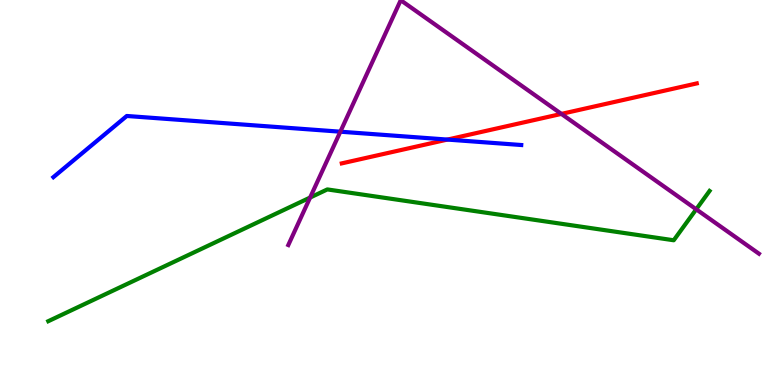[{'lines': ['blue', 'red'], 'intersections': [{'x': 5.77, 'y': 6.37}]}, {'lines': ['green', 'red'], 'intersections': []}, {'lines': ['purple', 'red'], 'intersections': [{'x': 7.24, 'y': 7.04}]}, {'lines': ['blue', 'green'], 'intersections': []}, {'lines': ['blue', 'purple'], 'intersections': [{'x': 4.39, 'y': 6.58}]}, {'lines': ['green', 'purple'], 'intersections': [{'x': 4.0, 'y': 4.87}, {'x': 8.98, 'y': 4.56}]}]